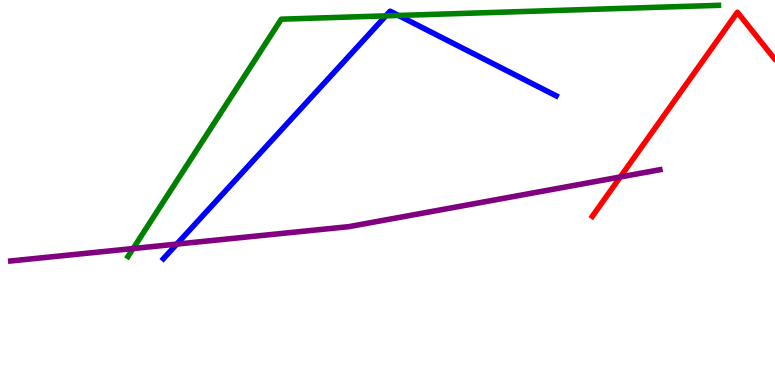[{'lines': ['blue', 'red'], 'intersections': []}, {'lines': ['green', 'red'], 'intersections': []}, {'lines': ['purple', 'red'], 'intersections': [{'x': 8.0, 'y': 5.4}]}, {'lines': ['blue', 'green'], 'intersections': [{'x': 4.98, 'y': 9.59}, {'x': 5.14, 'y': 9.6}]}, {'lines': ['blue', 'purple'], 'intersections': [{'x': 2.28, 'y': 3.66}]}, {'lines': ['green', 'purple'], 'intersections': [{'x': 1.72, 'y': 3.54}]}]